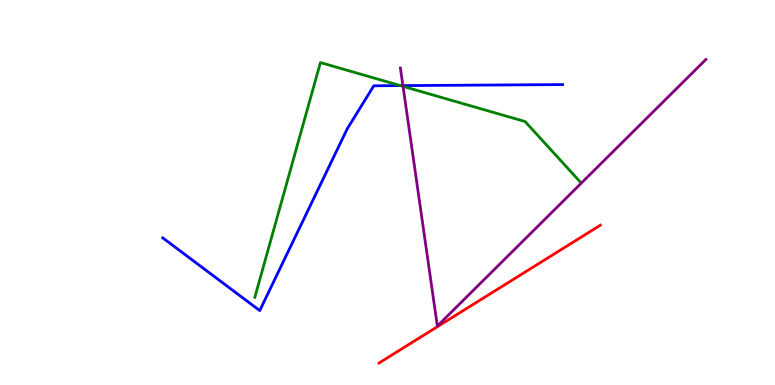[{'lines': ['blue', 'red'], 'intersections': []}, {'lines': ['green', 'red'], 'intersections': []}, {'lines': ['purple', 'red'], 'intersections': []}, {'lines': ['blue', 'green'], 'intersections': [{'x': 5.17, 'y': 7.78}]}, {'lines': ['blue', 'purple'], 'intersections': [{'x': 5.2, 'y': 7.78}]}, {'lines': ['green', 'purple'], 'intersections': [{'x': 5.2, 'y': 7.76}]}]